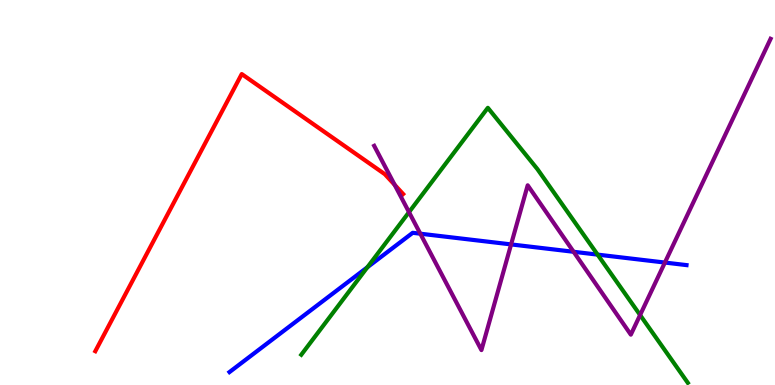[{'lines': ['blue', 'red'], 'intersections': []}, {'lines': ['green', 'red'], 'intersections': []}, {'lines': ['purple', 'red'], 'intersections': [{'x': 5.09, 'y': 5.2}]}, {'lines': ['blue', 'green'], 'intersections': [{'x': 4.74, 'y': 3.06}, {'x': 7.71, 'y': 3.39}]}, {'lines': ['blue', 'purple'], 'intersections': [{'x': 5.42, 'y': 3.93}, {'x': 6.59, 'y': 3.65}, {'x': 7.4, 'y': 3.46}, {'x': 8.58, 'y': 3.18}]}, {'lines': ['green', 'purple'], 'intersections': [{'x': 5.28, 'y': 4.49}, {'x': 8.26, 'y': 1.82}]}]